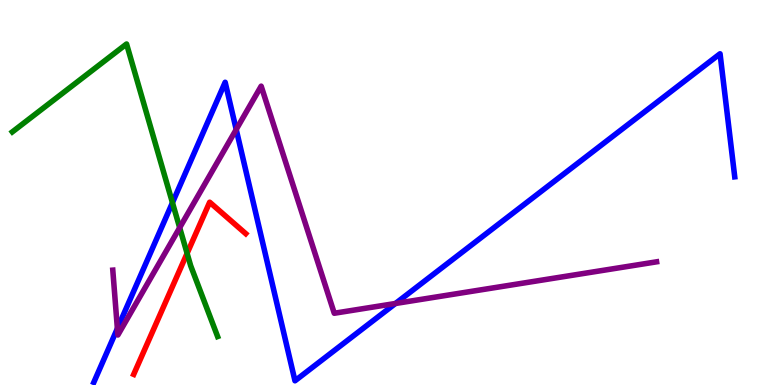[{'lines': ['blue', 'red'], 'intersections': []}, {'lines': ['green', 'red'], 'intersections': [{'x': 2.41, 'y': 3.42}]}, {'lines': ['purple', 'red'], 'intersections': []}, {'lines': ['blue', 'green'], 'intersections': [{'x': 2.23, 'y': 4.74}]}, {'lines': ['blue', 'purple'], 'intersections': [{'x': 1.51, 'y': 1.47}, {'x': 3.05, 'y': 6.64}, {'x': 5.1, 'y': 2.12}]}, {'lines': ['green', 'purple'], 'intersections': [{'x': 2.32, 'y': 4.09}]}]